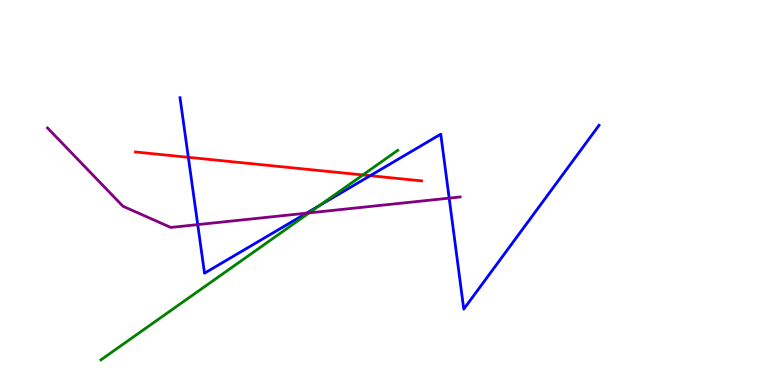[{'lines': ['blue', 'red'], 'intersections': [{'x': 2.43, 'y': 5.91}, {'x': 4.78, 'y': 5.44}]}, {'lines': ['green', 'red'], 'intersections': [{'x': 4.68, 'y': 5.46}]}, {'lines': ['purple', 'red'], 'intersections': []}, {'lines': ['blue', 'green'], 'intersections': [{'x': 4.12, 'y': 4.66}]}, {'lines': ['blue', 'purple'], 'intersections': [{'x': 2.55, 'y': 4.17}, {'x': 3.96, 'y': 4.46}, {'x': 5.8, 'y': 4.85}]}, {'lines': ['green', 'purple'], 'intersections': [{'x': 3.99, 'y': 4.47}]}]